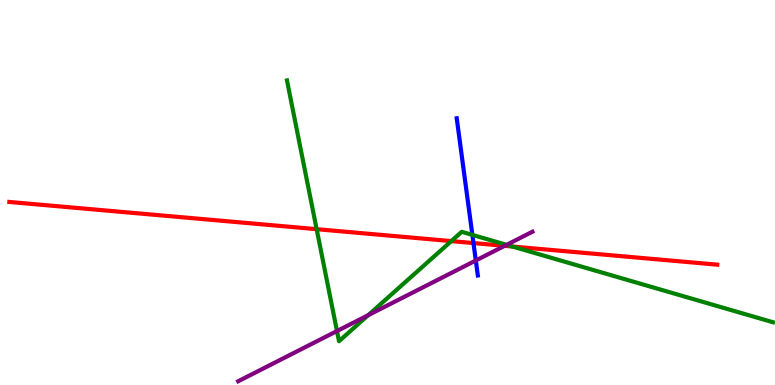[{'lines': ['blue', 'red'], 'intersections': [{'x': 6.11, 'y': 3.69}]}, {'lines': ['green', 'red'], 'intersections': [{'x': 4.09, 'y': 4.05}, {'x': 5.82, 'y': 3.74}, {'x': 6.61, 'y': 3.6}]}, {'lines': ['purple', 'red'], 'intersections': [{'x': 6.51, 'y': 3.61}]}, {'lines': ['blue', 'green'], 'intersections': [{'x': 6.1, 'y': 3.9}]}, {'lines': ['blue', 'purple'], 'intersections': [{'x': 6.14, 'y': 3.23}]}, {'lines': ['green', 'purple'], 'intersections': [{'x': 4.35, 'y': 1.4}, {'x': 4.75, 'y': 1.81}, {'x': 6.54, 'y': 3.64}]}]